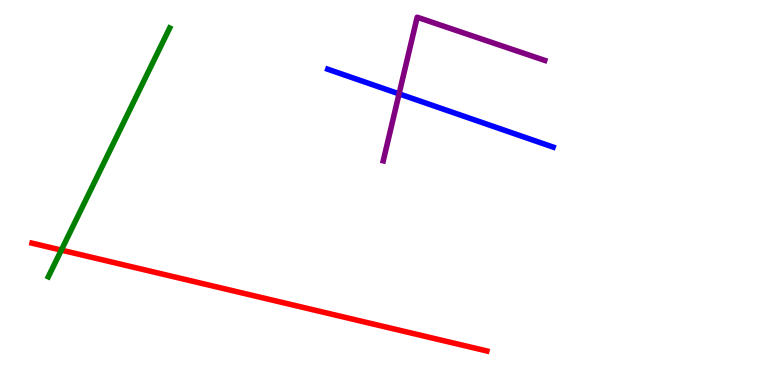[{'lines': ['blue', 'red'], 'intersections': []}, {'lines': ['green', 'red'], 'intersections': [{'x': 0.791, 'y': 3.5}]}, {'lines': ['purple', 'red'], 'intersections': []}, {'lines': ['blue', 'green'], 'intersections': []}, {'lines': ['blue', 'purple'], 'intersections': [{'x': 5.15, 'y': 7.56}]}, {'lines': ['green', 'purple'], 'intersections': []}]